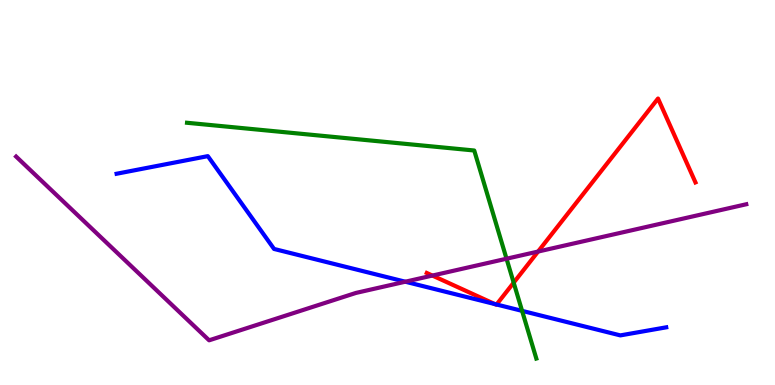[{'lines': ['blue', 'red'], 'intersections': [{'x': 6.38, 'y': 2.1}, {'x': 6.41, 'y': 2.09}]}, {'lines': ['green', 'red'], 'intersections': [{'x': 6.63, 'y': 2.66}]}, {'lines': ['purple', 'red'], 'intersections': [{'x': 5.58, 'y': 2.84}, {'x': 6.94, 'y': 3.47}]}, {'lines': ['blue', 'green'], 'intersections': [{'x': 6.74, 'y': 1.93}]}, {'lines': ['blue', 'purple'], 'intersections': [{'x': 5.23, 'y': 2.68}]}, {'lines': ['green', 'purple'], 'intersections': [{'x': 6.54, 'y': 3.28}]}]